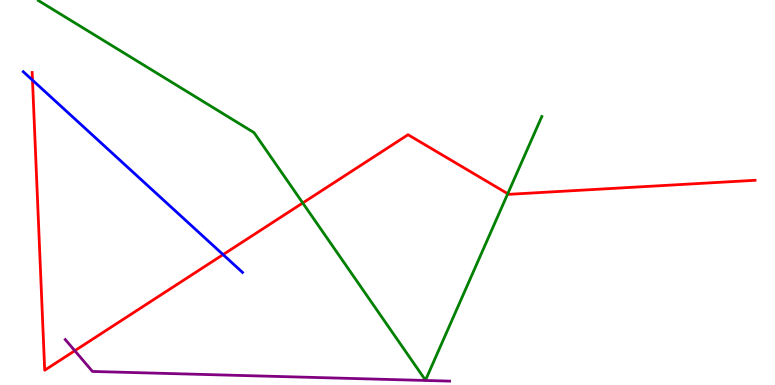[{'lines': ['blue', 'red'], 'intersections': [{'x': 0.419, 'y': 7.92}, {'x': 2.88, 'y': 3.39}]}, {'lines': ['green', 'red'], 'intersections': [{'x': 3.91, 'y': 4.73}, {'x': 6.55, 'y': 4.97}]}, {'lines': ['purple', 'red'], 'intersections': [{'x': 0.965, 'y': 0.89}]}, {'lines': ['blue', 'green'], 'intersections': []}, {'lines': ['blue', 'purple'], 'intersections': []}, {'lines': ['green', 'purple'], 'intersections': []}]